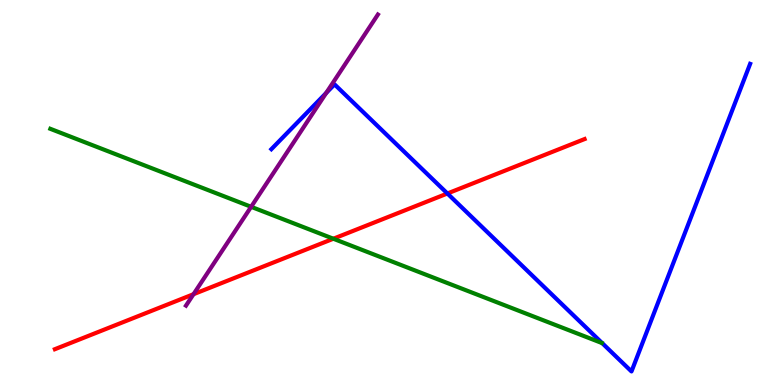[{'lines': ['blue', 'red'], 'intersections': [{'x': 5.77, 'y': 4.97}]}, {'lines': ['green', 'red'], 'intersections': [{'x': 4.3, 'y': 3.8}]}, {'lines': ['purple', 'red'], 'intersections': [{'x': 2.5, 'y': 2.36}]}, {'lines': ['blue', 'green'], 'intersections': []}, {'lines': ['blue', 'purple'], 'intersections': [{'x': 4.21, 'y': 7.59}]}, {'lines': ['green', 'purple'], 'intersections': [{'x': 3.24, 'y': 4.63}]}]